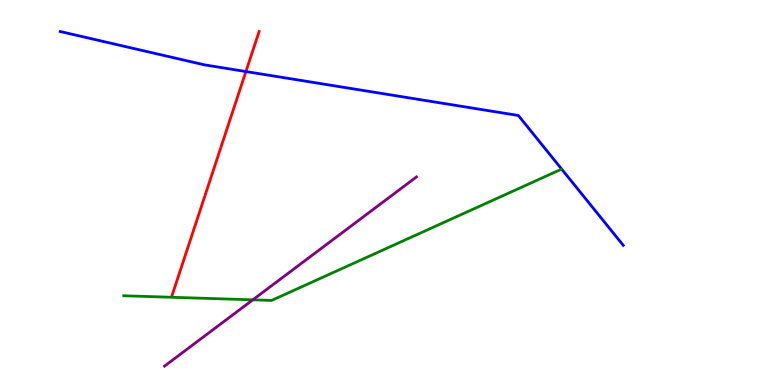[{'lines': ['blue', 'red'], 'intersections': [{'x': 3.17, 'y': 8.14}]}, {'lines': ['green', 'red'], 'intersections': []}, {'lines': ['purple', 'red'], 'intersections': []}, {'lines': ['blue', 'green'], 'intersections': []}, {'lines': ['blue', 'purple'], 'intersections': []}, {'lines': ['green', 'purple'], 'intersections': [{'x': 3.26, 'y': 2.21}]}]